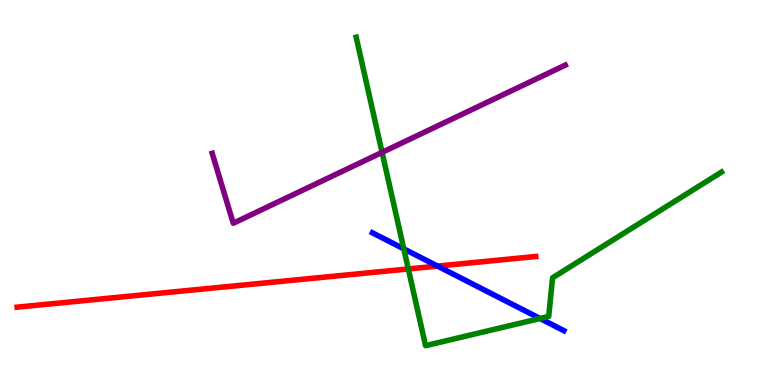[{'lines': ['blue', 'red'], 'intersections': [{'x': 5.65, 'y': 3.09}]}, {'lines': ['green', 'red'], 'intersections': [{'x': 5.27, 'y': 3.01}]}, {'lines': ['purple', 'red'], 'intersections': []}, {'lines': ['blue', 'green'], 'intersections': [{'x': 5.21, 'y': 3.54}, {'x': 6.97, 'y': 1.73}]}, {'lines': ['blue', 'purple'], 'intersections': []}, {'lines': ['green', 'purple'], 'intersections': [{'x': 4.93, 'y': 6.04}]}]